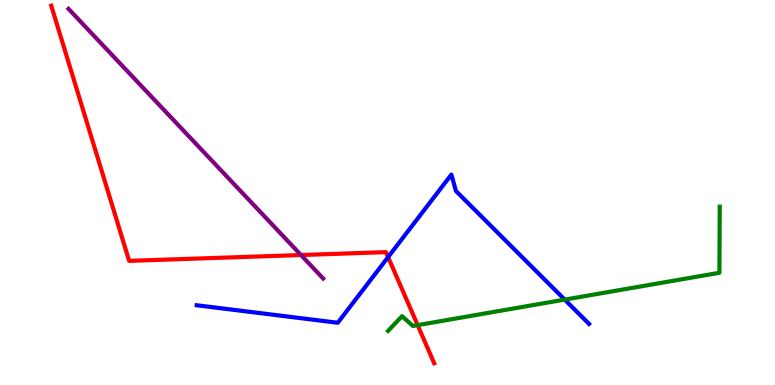[{'lines': ['blue', 'red'], 'intersections': [{'x': 5.01, 'y': 3.32}]}, {'lines': ['green', 'red'], 'intersections': [{'x': 5.39, 'y': 1.56}]}, {'lines': ['purple', 'red'], 'intersections': [{'x': 3.88, 'y': 3.38}]}, {'lines': ['blue', 'green'], 'intersections': [{'x': 7.29, 'y': 2.22}]}, {'lines': ['blue', 'purple'], 'intersections': []}, {'lines': ['green', 'purple'], 'intersections': []}]